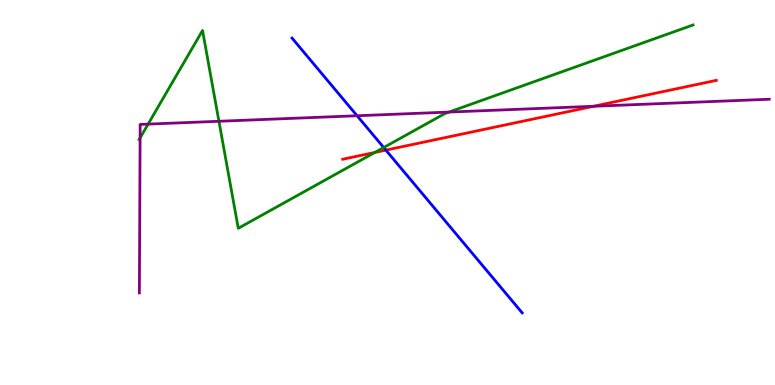[{'lines': ['blue', 'red'], 'intersections': [{'x': 4.98, 'y': 6.1}]}, {'lines': ['green', 'red'], 'intersections': [{'x': 4.84, 'y': 6.04}]}, {'lines': ['purple', 'red'], 'intersections': [{'x': 7.66, 'y': 7.24}]}, {'lines': ['blue', 'green'], 'intersections': [{'x': 4.95, 'y': 6.17}]}, {'lines': ['blue', 'purple'], 'intersections': [{'x': 4.61, 'y': 6.99}]}, {'lines': ['green', 'purple'], 'intersections': [{'x': 1.81, 'y': 6.42}, {'x': 1.91, 'y': 6.78}, {'x': 2.82, 'y': 6.85}, {'x': 5.79, 'y': 7.09}]}]